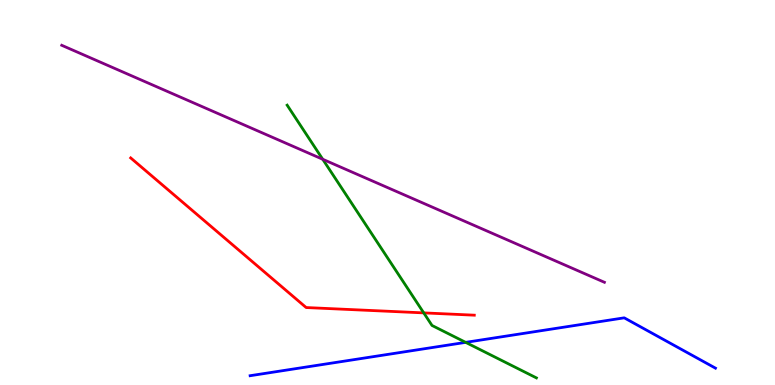[{'lines': ['blue', 'red'], 'intersections': []}, {'lines': ['green', 'red'], 'intersections': [{'x': 5.47, 'y': 1.87}]}, {'lines': ['purple', 'red'], 'intersections': []}, {'lines': ['blue', 'green'], 'intersections': [{'x': 6.01, 'y': 1.11}]}, {'lines': ['blue', 'purple'], 'intersections': []}, {'lines': ['green', 'purple'], 'intersections': [{'x': 4.16, 'y': 5.86}]}]